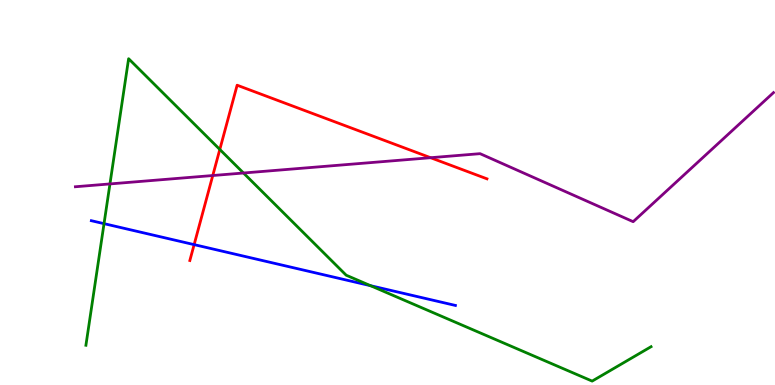[{'lines': ['blue', 'red'], 'intersections': [{'x': 2.5, 'y': 3.65}]}, {'lines': ['green', 'red'], 'intersections': [{'x': 2.84, 'y': 6.12}]}, {'lines': ['purple', 'red'], 'intersections': [{'x': 2.75, 'y': 5.44}, {'x': 5.56, 'y': 5.9}]}, {'lines': ['blue', 'green'], 'intersections': [{'x': 1.34, 'y': 4.19}, {'x': 4.78, 'y': 2.58}]}, {'lines': ['blue', 'purple'], 'intersections': []}, {'lines': ['green', 'purple'], 'intersections': [{'x': 1.42, 'y': 5.22}, {'x': 3.14, 'y': 5.51}]}]